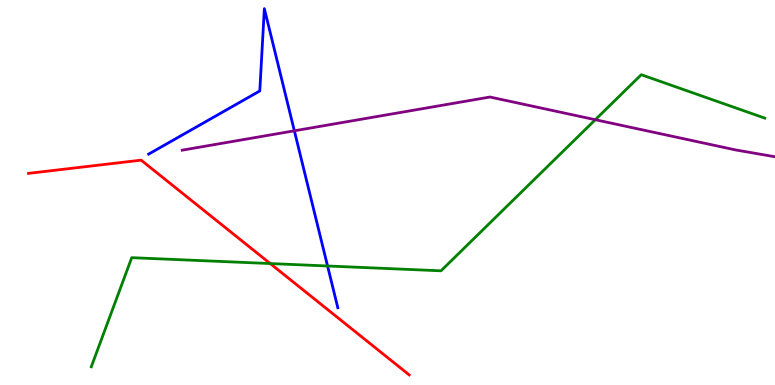[{'lines': ['blue', 'red'], 'intersections': []}, {'lines': ['green', 'red'], 'intersections': [{'x': 3.49, 'y': 3.15}]}, {'lines': ['purple', 'red'], 'intersections': []}, {'lines': ['blue', 'green'], 'intersections': [{'x': 4.23, 'y': 3.09}]}, {'lines': ['blue', 'purple'], 'intersections': [{'x': 3.8, 'y': 6.6}]}, {'lines': ['green', 'purple'], 'intersections': [{'x': 7.68, 'y': 6.89}]}]